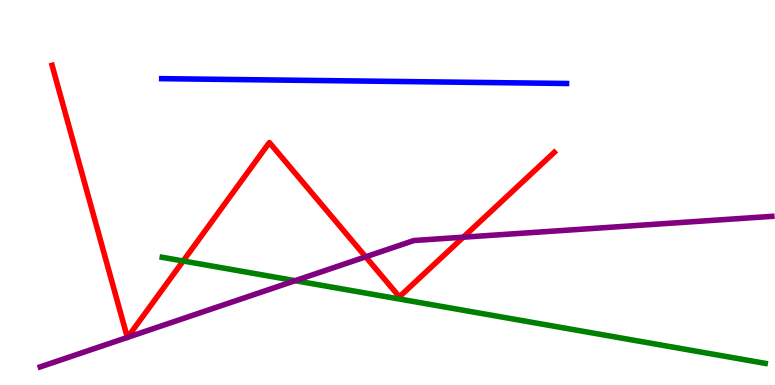[{'lines': ['blue', 'red'], 'intersections': []}, {'lines': ['green', 'red'], 'intersections': [{'x': 2.36, 'y': 3.22}]}, {'lines': ['purple', 'red'], 'intersections': [{'x': 1.64, 'y': 1.24}, {'x': 1.65, 'y': 1.24}, {'x': 4.72, 'y': 3.33}, {'x': 5.98, 'y': 3.84}]}, {'lines': ['blue', 'green'], 'intersections': []}, {'lines': ['blue', 'purple'], 'intersections': []}, {'lines': ['green', 'purple'], 'intersections': [{'x': 3.81, 'y': 2.71}]}]